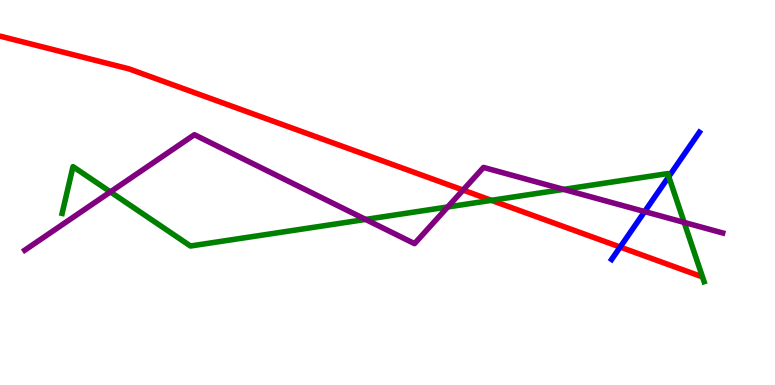[{'lines': ['blue', 'red'], 'intersections': [{'x': 8.0, 'y': 3.58}]}, {'lines': ['green', 'red'], 'intersections': [{'x': 6.34, 'y': 4.8}]}, {'lines': ['purple', 'red'], 'intersections': [{'x': 5.97, 'y': 5.06}]}, {'lines': ['blue', 'green'], 'intersections': [{'x': 8.63, 'y': 5.41}]}, {'lines': ['blue', 'purple'], 'intersections': [{'x': 8.32, 'y': 4.5}]}, {'lines': ['green', 'purple'], 'intersections': [{'x': 1.42, 'y': 5.02}, {'x': 4.72, 'y': 4.3}, {'x': 5.78, 'y': 4.62}, {'x': 7.27, 'y': 5.08}, {'x': 8.83, 'y': 4.22}]}]